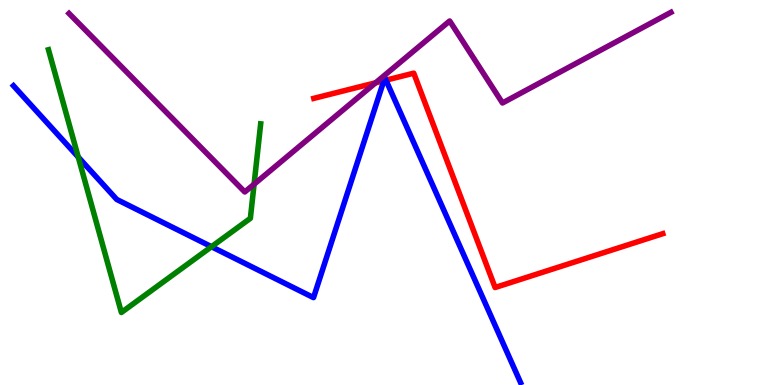[{'lines': ['blue', 'red'], 'intersections': [{'x': 4.95, 'y': 7.9}, {'x': 4.98, 'y': 7.92}]}, {'lines': ['green', 'red'], 'intersections': []}, {'lines': ['purple', 'red'], 'intersections': [{'x': 4.85, 'y': 7.85}]}, {'lines': ['blue', 'green'], 'intersections': [{'x': 1.01, 'y': 5.92}, {'x': 2.73, 'y': 3.59}]}, {'lines': ['blue', 'purple'], 'intersections': []}, {'lines': ['green', 'purple'], 'intersections': [{'x': 3.28, 'y': 5.22}]}]